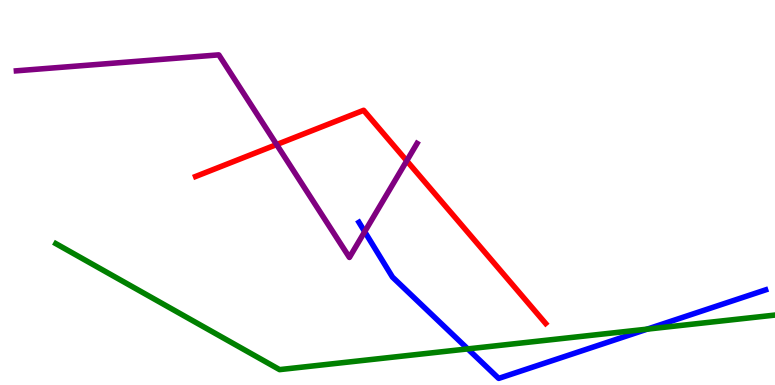[{'lines': ['blue', 'red'], 'intersections': []}, {'lines': ['green', 'red'], 'intersections': []}, {'lines': ['purple', 'red'], 'intersections': [{'x': 3.57, 'y': 6.24}, {'x': 5.25, 'y': 5.82}]}, {'lines': ['blue', 'green'], 'intersections': [{'x': 6.04, 'y': 0.938}, {'x': 8.35, 'y': 1.45}]}, {'lines': ['blue', 'purple'], 'intersections': [{'x': 4.71, 'y': 3.98}]}, {'lines': ['green', 'purple'], 'intersections': []}]